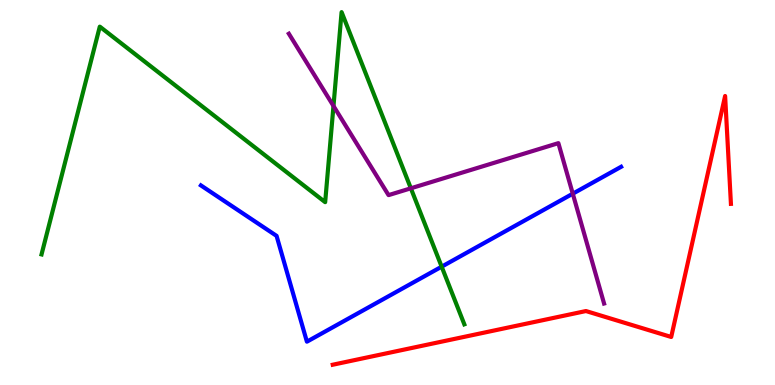[{'lines': ['blue', 'red'], 'intersections': []}, {'lines': ['green', 'red'], 'intersections': []}, {'lines': ['purple', 'red'], 'intersections': []}, {'lines': ['blue', 'green'], 'intersections': [{'x': 5.7, 'y': 3.07}]}, {'lines': ['blue', 'purple'], 'intersections': [{'x': 7.39, 'y': 4.97}]}, {'lines': ['green', 'purple'], 'intersections': [{'x': 4.3, 'y': 7.25}, {'x': 5.3, 'y': 5.11}]}]